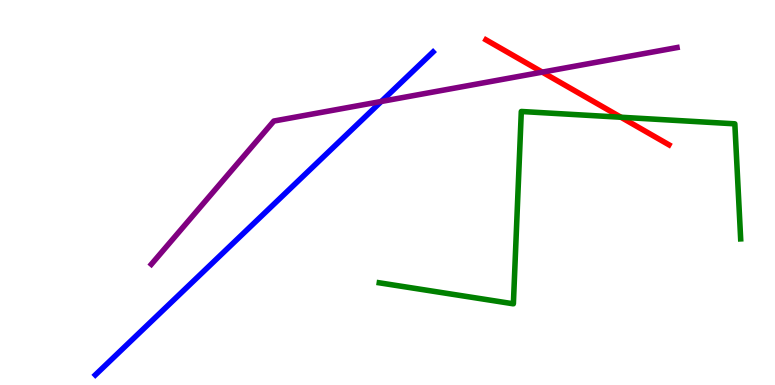[{'lines': ['blue', 'red'], 'intersections': []}, {'lines': ['green', 'red'], 'intersections': [{'x': 8.01, 'y': 6.95}]}, {'lines': ['purple', 'red'], 'intersections': [{'x': 7.0, 'y': 8.13}]}, {'lines': ['blue', 'green'], 'intersections': []}, {'lines': ['blue', 'purple'], 'intersections': [{'x': 4.92, 'y': 7.36}]}, {'lines': ['green', 'purple'], 'intersections': []}]